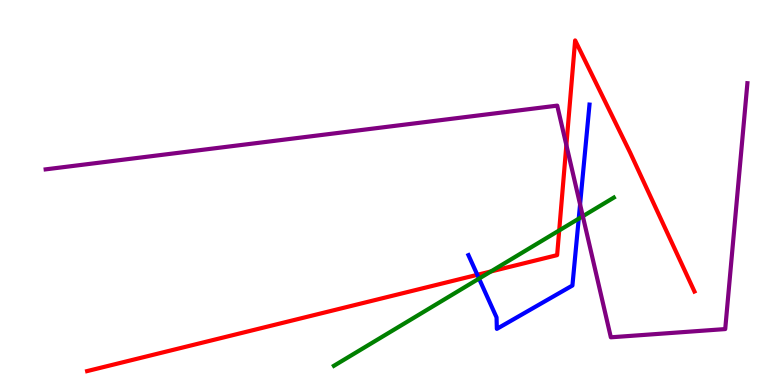[{'lines': ['blue', 'red'], 'intersections': [{'x': 6.16, 'y': 2.86}]}, {'lines': ['green', 'red'], 'intersections': [{'x': 6.33, 'y': 2.95}, {'x': 7.22, 'y': 4.02}]}, {'lines': ['purple', 'red'], 'intersections': [{'x': 7.31, 'y': 6.23}]}, {'lines': ['blue', 'green'], 'intersections': [{'x': 6.18, 'y': 2.76}, {'x': 7.47, 'y': 4.32}]}, {'lines': ['blue', 'purple'], 'intersections': [{'x': 7.48, 'y': 4.69}]}, {'lines': ['green', 'purple'], 'intersections': [{'x': 7.52, 'y': 4.38}]}]